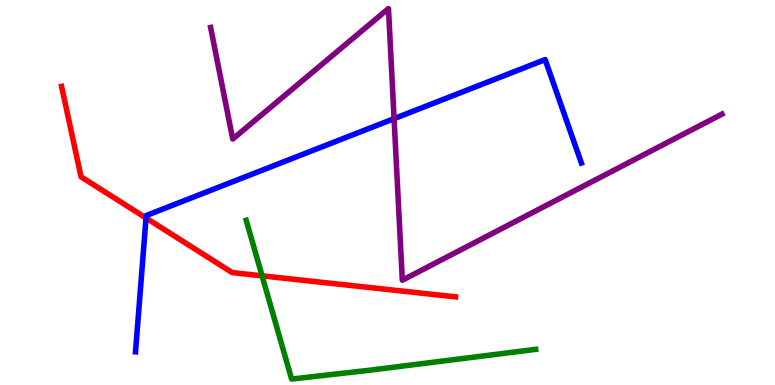[{'lines': ['blue', 'red'], 'intersections': [{'x': 1.88, 'y': 4.34}]}, {'lines': ['green', 'red'], 'intersections': [{'x': 3.38, 'y': 2.84}]}, {'lines': ['purple', 'red'], 'intersections': []}, {'lines': ['blue', 'green'], 'intersections': []}, {'lines': ['blue', 'purple'], 'intersections': [{'x': 5.08, 'y': 6.92}]}, {'lines': ['green', 'purple'], 'intersections': []}]